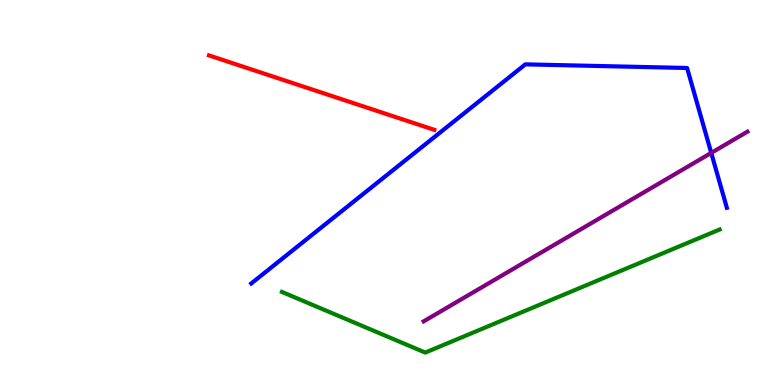[{'lines': ['blue', 'red'], 'intersections': []}, {'lines': ['green', 'red'], 'intersections': []}, {'lines': ['purple', 'red'], 'intersections': []}, {'lines': ['blue', 'green'], 'intersections': []}, {'lines': ['blue', 'purple'], 'intersections': [{'x': 9.18, 'y': 6.03}]}, {'lines': ['green', 'purple'], 'intersections': []}]